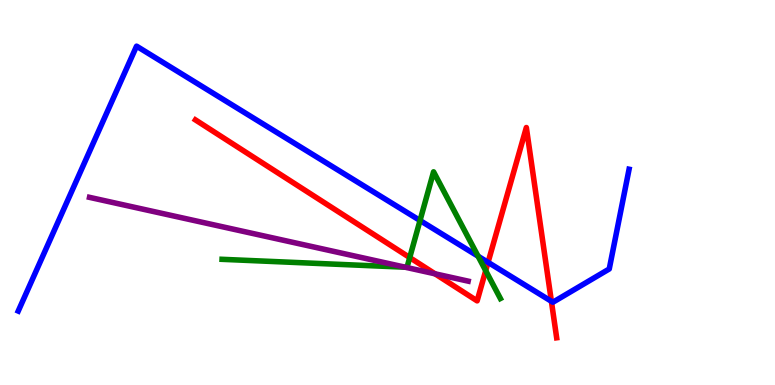[{'lines': ['blue', 'red'], 'intersections': [{'x': 6.3, 'y': 3.19}, {'x': 7.11, 'y': 2.17}]}, {'lines': ['green', 'red'], 'intersections': [{'x': 5.29, 'y': 3.31}, {'x': 6.27, 'y': 2.97}]}, {'lines': ['purple', 'red'], 'intersections': [{'x': 5.61, 'y': 2.89}]}, {'lines': ['blue', 'green'], 'intersections': [{'x': 5.42, 'y': 4.27}, {'x': 6.17, 'y': 3.35}]}, {'lines': ['blue', 'purple'], 'intersections': []}, {'lines': ['green', 'purple'], 'intersections': [{'x': 5.23, 'y': 3.06}]}]